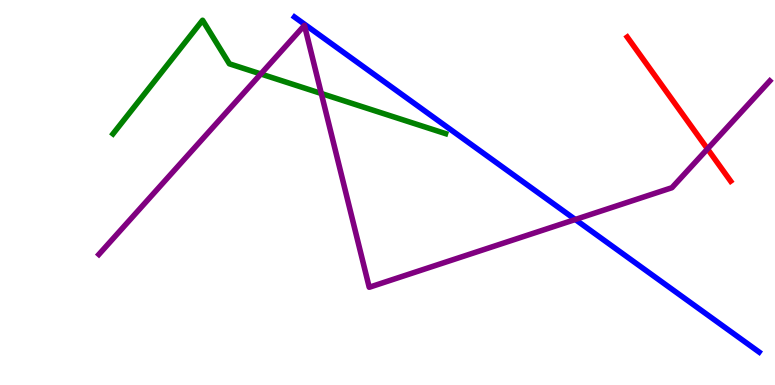[{'lines': ['blue', 'red'], 'intersections': []}, {'lines': ['green', 'red'], 'intersections': []}, {'lines': ['purple', 'red'], 'intersections': [{'x': 9.13, 'y': 6.13}]}, {'lines': ['blue', 'green'], 'intersections': []}, {'lines': ['blue', 'purple'], 'intersections': [{'x': 7.42, 'y': 4.3}]}, {'lines': ['green', 'purple'], 'intersections': [{'x': 3.37, 'y': 8.08}, {'x': 4.15, 'y': 7.57}]}]